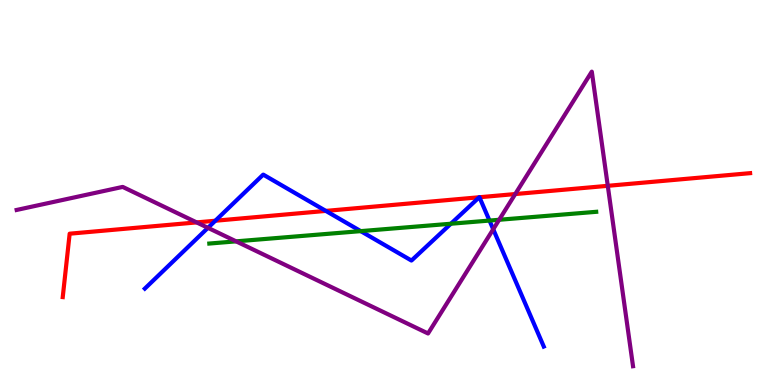[{'lines': ['blue', 'red'], 'intersections': [{'x': 2.78, 'y': 4.27}, {'x': 4.2, 'y': 4.52}, {'x': 6.18, 'y': 4.88}, {'x': 6.19, 'y': 4.88}]}, {'lines': ['green', 'red'], 'intersections': []}, {'lines': ['purple', 'red'], 'intersections': [{'x': 2.54, 'y': 4.22}, {'x': 6.65, 'y': 4.96}, {'x': 7.84, 'y': 5.17}]}, {'lines': ['blue', 'green'], 'intersections': [{'x': 4.65, 'y': 4.0}, {'x': 5.82, 'y': 4.19}, {'x': 6.32, 'y': 4.27}]}, {'lines': ['blue', 'purple'], 'intersections': [{'x': 2.68, 'y': 4.08}, {'x': 6.36, 'y': 4.05}]}, {'lines': ['green', 'purple'], 'intersections': [{'x': 3.05, 'y': 3.73}, {'x': 6.44, 'y': 4.29}]}]